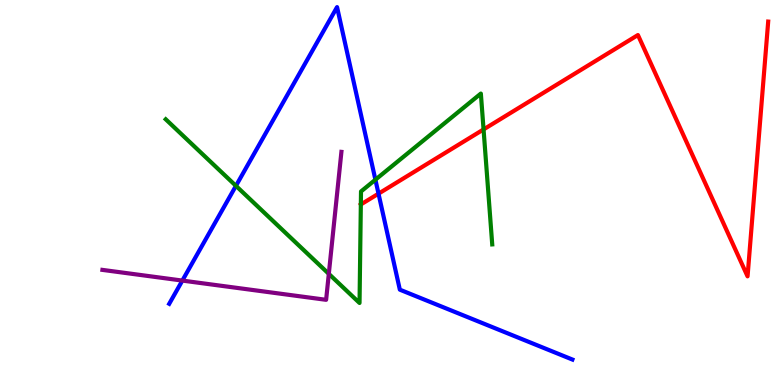[{'lines': ['blue', 'red'], 'intersections': [{'x': 4.88, 'y': 4.97}]}, {'lines': ['green', 'red'], 'intersections': [{'x': 4.66, 'y': 4.69}, {'x': 6.24, 'y': 6.64}]}, {'lines': ['purple', 'red'], 'intersections': []}, {'lines': ['blue', 'green'], 'intersections': [{'x': 3.04, 'y': 5.17}, {'x': 4.84, 'y': 5.33}]}, {'lines': ['blue', 'purple'], 'intersections': [{'x': 2.35, 'y': 2.71}]}, {'lines': ['green', 'purple'], 'intersections': [{'x': 4.24, 'y': 2.89}]}]